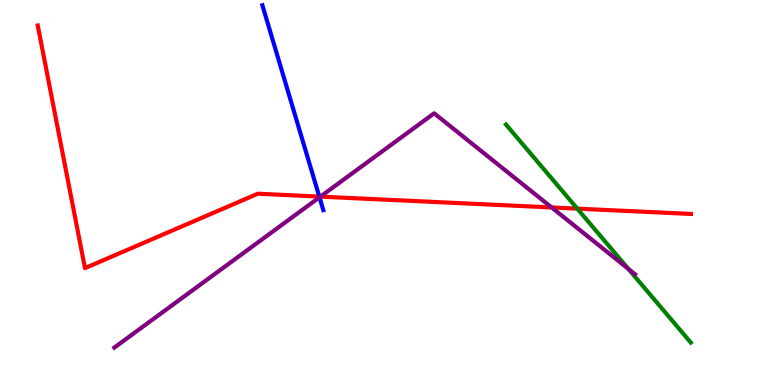[{'lines': ['blue', 'red'], 'intersections': [{'x': 4.12, 'y': 4.89}]}, {'lines': ['green', 'red'], 'intersections': [{'x': 7.45, 'y': 4.58}]}, {'lines': ['purple', 'red'], 'intersections': [{'x': 4.13, 'y': 4.89}, {'x': 7.12, 'y': 4.61}]}, {'lines': ['blue', 'green'], 'intersections': []}, {'lines': ['blue', 'purple'], 'intersections': [{'x': 4.12, 'y': 4.88}]}, {'lines': ['green', 'purple'], 'intersections': [{'x': 8.11, 'y': 3.01}]}]